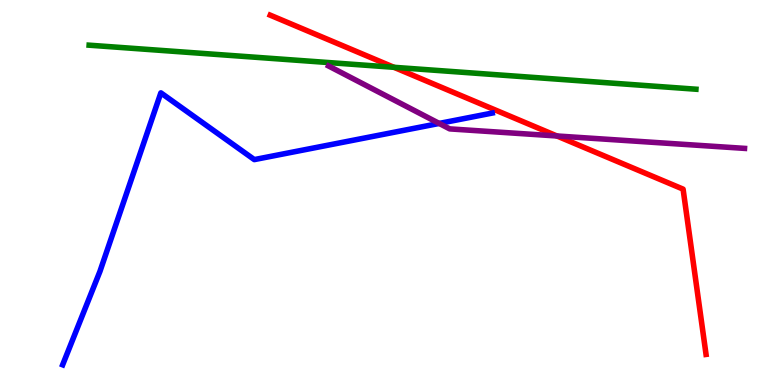[{'lines': ['blue', 'red'], 'intersections': []}, {'lines': ['green', 'red'], 'intersections': [{'x': 5.08, 'y': 8.25}]}, {'lines': ['purple', 'red'], 'intersections': [{'x': 7.19, 'y': 6.47}]}, {'lines': ['blue', 'green'], 'intersections': []}, {'lines': ['blue', 'purple'], 'intersections': [{'x': 5.67, 'y': 6.79}]}, {'lines': ['green', 'purple'], 'intersections': []}]